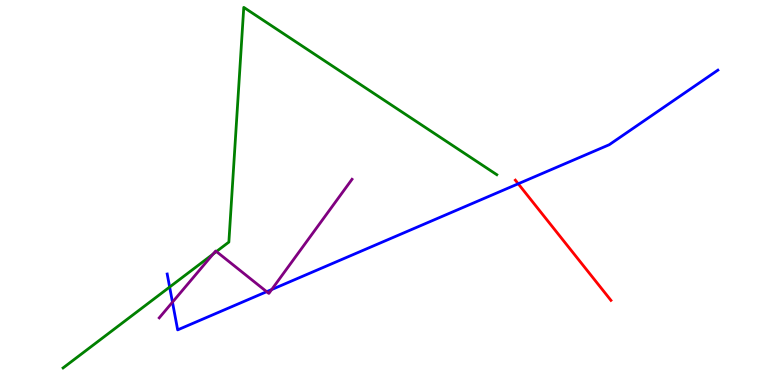[{'lines': ['blue', 'red'], 'intersections': [{'x': 6.69, 'y': 5.23}]}, {'lines': ['green', 'red'], 'intersections': []}, {'lines': ['purple', 'red'], 'intersections': []}, {'lines': ['blue', 'green'], 'intersections': [{'x': 2.19, 'y': 2.54}]}, {'lines': ['blue', 'purple'], 'intersections': [{'x': 2.23, 'y': 2.15}, {'x': 3.44, 'y': 2.42}, {'x': 3.51, 'y': 2.48}]}, {'lines': ['green', 'purple'], 'intersections': [{'x': 2.75, 'y': 3.4}, {'x': 2.79, 'y': 3.47}]}]